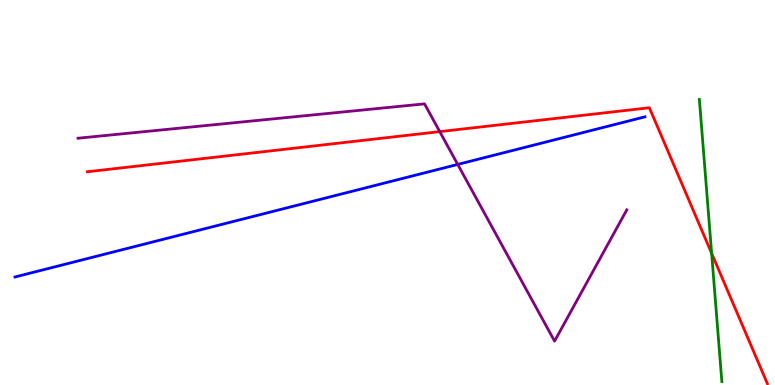[{'lines': ['blue', 'red'], 'intersections': []}, {'lines': ['green', 'red'], 'intersections': [{'x': 9.18, 'y': 3.42}]}, {'lines': ['purple', 'red'], 'intersections': [{'x': 5.67, 'y': 6.58}]}, {'lines': ['blue', 'green'], 'intersections': []}, {'lines': ['blue', 'purple'], 'intersections': [{'x': 5.91, 'y': 5.73}]}, {'lines': ['green', 'purple'], 'intersections': []}]